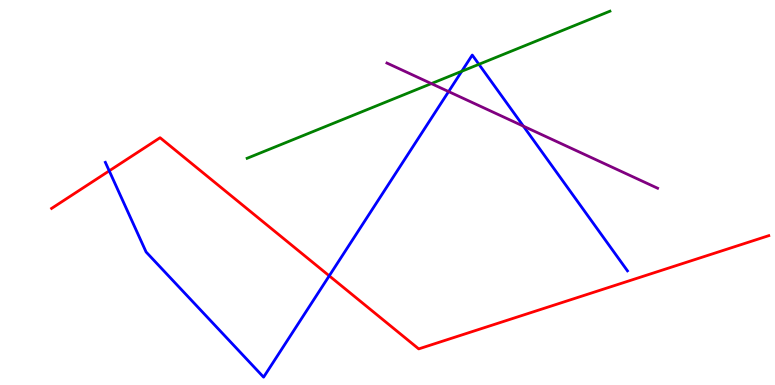[{'lines': ['blue', 'red'], 'intersections': [{'x': 1.41, 'y': 5.56}, {'x': 4.25, 'y': 2.84}]}, {'lines': ['green', 'red'], 'intersections': []}, {'lines': ['purple', 'red'], 'intersections': []}, {'lines': ['blue', 'green'], 'intersections': [{'x': 5.96, 'y': 8.15}, {'x': 6.18, 'y': 8.33}]}, {'lines': ['blue', 'purple'], 'intersections': [{'x': 5.79, 'y': 7.62}, {'x': 6.75, 'y': 6.72}]}, {'lines': ['green', 'purple'], 'intersections': [{'x': 5.57, 'y': 7.83}]}]